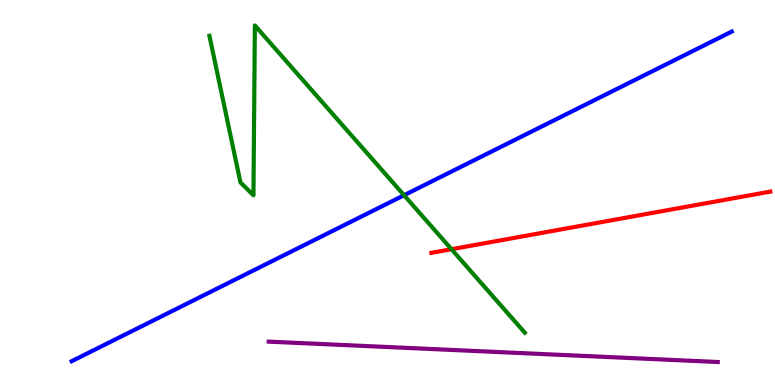[{'lines': ['blue', 'red'], 'intersections': []}, {'lines': ['green', 'red'], 'intersections': [{'x': 5.83, 'y': 3.53}]}, {'lines': ['purple', 'red'], 'intersections': []}, {'lines': ['blue', 'green'], 'intersections': [{'x': 5.21, 'y': 4.93}]}, {'lines': ['blue', 'purple'], 'intersections': []}, {'lines': ['green', 'purple'], 'intersections': []}]